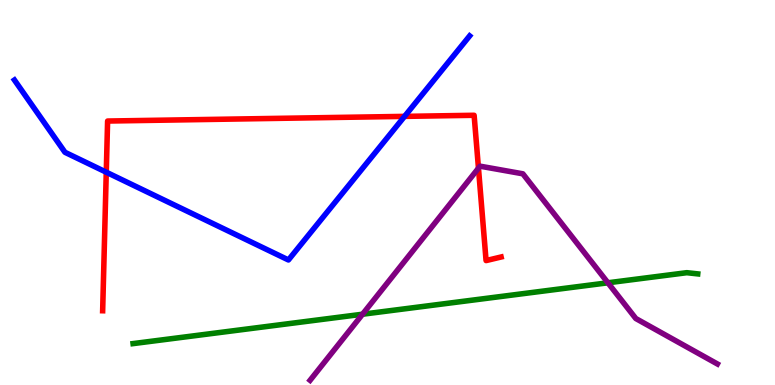[{'lines': ['blue', 'red'], 'intersections': [{'x': 1.37, 'y': 5.53}, {'x': 5.22, 'y': 6.98}]}, {'lines': ['green', 'red'], 'intersections': []}, {'lines': ['purple', 'red'], 'intersections': [{'x': 6.17, 'y': 5.63}]}, {'lines': ['blue', 'green'], 'intersections': []}, {'lines': ['blue', 'purple'], 'intersections': []}, {'lines': ['green', 'purple'], 'intersections': [{'x': 4.68, 'y': 1.84}, {'x': 7.84, 'y': 2.65}]}]